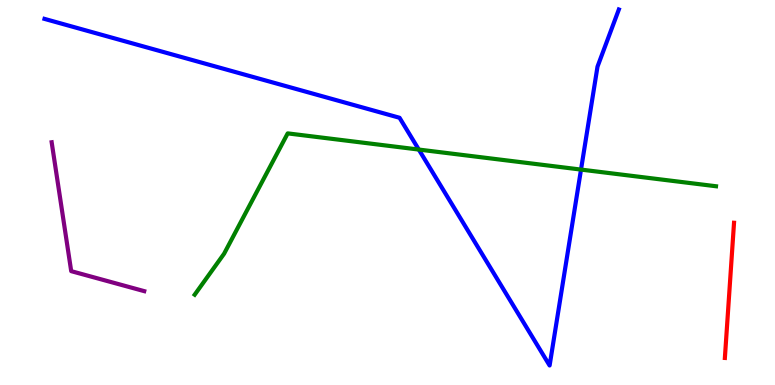[{'lines': ['blue', 'red'], 'intersections': []}, {'lines': ['green', 'red'], 'intersections': []}, {'lines': ['purple', 'red'], 'intersections': []}, {'lines': ['blue', 'green'], 'intersections': [{'x': 5.4, 'y': 6.12}, {'x': 7.5, 'y': 5.6}]}, {'lines': ['blue', 'purple'], 'intersections': []}, {'lines': ['green', 'purple'], 'intersections': []}]